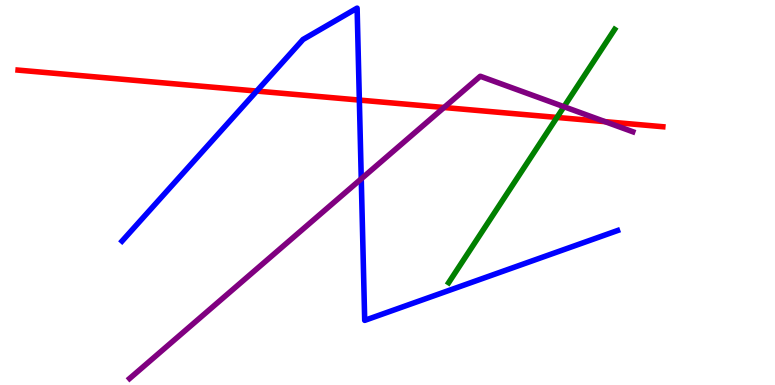[{'lines': ['blue', 'red'], 'intersections': [{'x': 3.31, 'y': 7.63}, {'x': 4.64, 'y': 7.4}]}, {'lines': ['green', 'red'], 'intersections': [{'x': 7.19, 'y': 6.95}]}, {'lines': ['purple', 'red'], 'intersections': [{'x': 5.73, 'y': 7.21}, {'x': 7.81, 'y': 6.84}]}, {'lines': ['blue', 'green'], 'intersections': []}, {'lines': ['blue', 'purple'], 'intersections': [{'x': 4.66, 'y': 5.35}]}, {'lines': ['green', 'purple'], 'intersections': [{'x': 7.28, 'y': 7.23}]}]